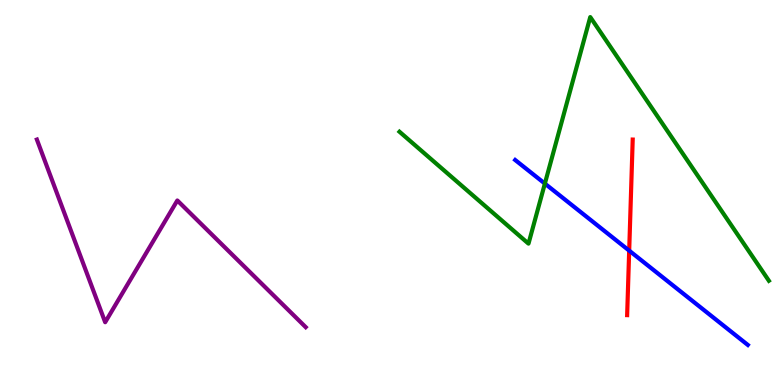[{'lines': ['blue', 'red'], 'intersections': [{'x': 8.12, 'y': 3.49}]}, {'lines': ['green', 'red'], 'intersections': []}, {'lines': ['purple', 'red'], 'intersections': []}, {'lines': ['blue', 'green'], 'intersections': [{'x': 7.03, 'y': 5.23}]}, {'lines': ['blue', 'purple'], 'intersections': []}, {'lines': ['green', 'purple'], 'intersections': []}]